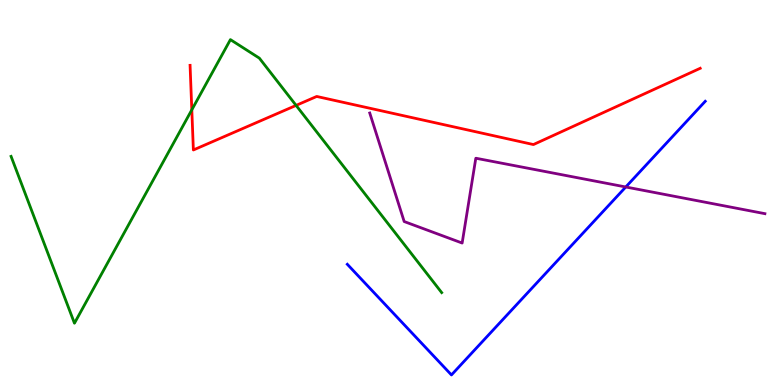[{'lines': ['blue', 'red'], 'intersections': []}, {'lines': ['green', 'red'], 'intersections': [{'x': 2.47, 'y': 7.15}, {'x': 3.82, 'y': 7.26}]}, {'lines': ['purple', 'red'], 'intersections': []}, {'lines': ['blue', 'green'], 'intersections': []}, {'lines': ['blue', 'purple'], 'intersections': [{'x': 8.07, 'y': 5.14}]}, {'lines': ['green', 'purple'], 'intersections': []}]